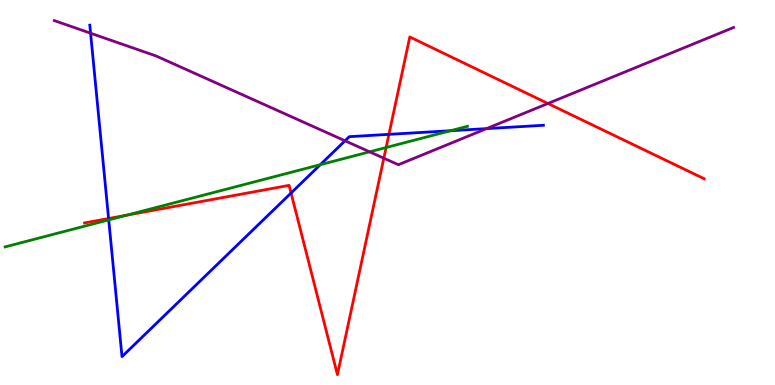[{'lines': ['blue', 'red'], 'intersections': [{'x': 1.4, 'y': 4.32}, {'x': 3.76, 'y': 4.99}, {'x': 5.02, 'y': 6.51}]}, {'lines': ['green', 'red'], 'intersections': [{'x': 1.63, 'y': 4.41}, {'x': 4.98, 'y': 6.17}]}, {'lines': ['purple', 'red'], 'intersections': [{'x': 4.95, 'y': 5.89}, {'x': 7.07, 'y': 7.31}]}, {'lines': ['blue', 'green'], 'intersections': [{'x': 1.4, 'y': 4.29}, {'x': 4.13, 'y': 5.72}, {'x': 5.81, 'y': 6.6}]}, {'lines': ['blue', 'purple'], 'intersections': [{'x': 1.17, 'y': 9.14}, {'x': 4.45, 'y': 6.34}, {'x': 6.28, 'y': 6.66}]}, {'lines': ['green', 'purple'], 'intersections': [{'x': 4.77, 'y': 6.06}]}]